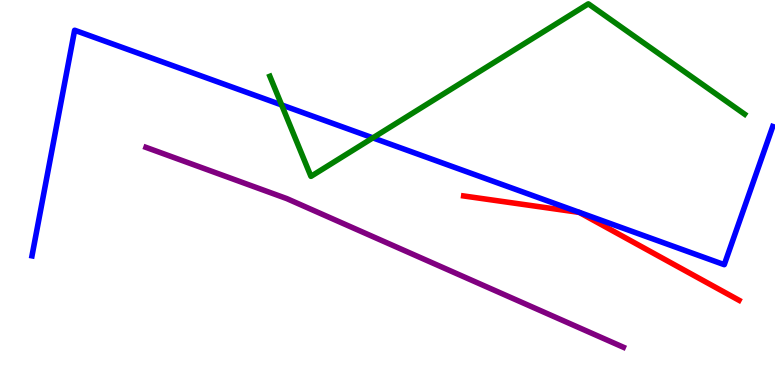[{'lines': ['blue', 'red'], 'intersections': []}, {'lines': ['green', 'red'], 'intersections': []}, {'lines': ['purple', 'red'], 'intersections': []}, {'lines': ['blue', 'green'], 'intersections': [{'x': 3.63, 'y': 7.27}, {'x': 4.81, 'y': 6.42}]}, {'lines': ['blue', 'purple'], 'intersections': []}, {'lines': ['green', 'purple'], 'intersections': []}]